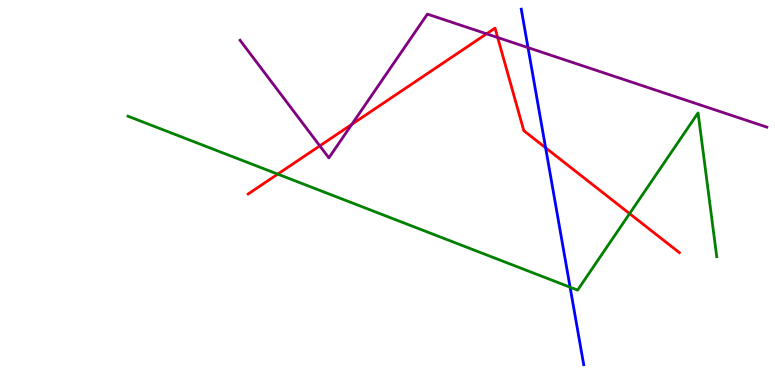[{'lines': ['blue', 'red'], 'intersections': [{'x': 7.04, 'y': 6.16}]}, {'lines': ['green', 'red'], 'intersections': [{'x': 3.58, 'y': 5.48}, {'x': 8.12, 'y': 4.45}]}, {'lines': ['purple', 'red'], 'intersections': [{'x': 4.13, 'y': 6.21}, {'x': 4.54, 'y': 6.77}, {'x': 6.28, 'y': 9.12}, {'x': 6.42, 'y': 9.03}]}, {'lines': ['blue', 'green'], 'intersections': [{'x': 7.36, 'y': 2.54}]}, {'lines': ['blue', 'purple'], 'intersections': [{'x': 6.81, 'y': 8.76}]}, {'lines': ['green', 'purple'], 'intersections': []}]